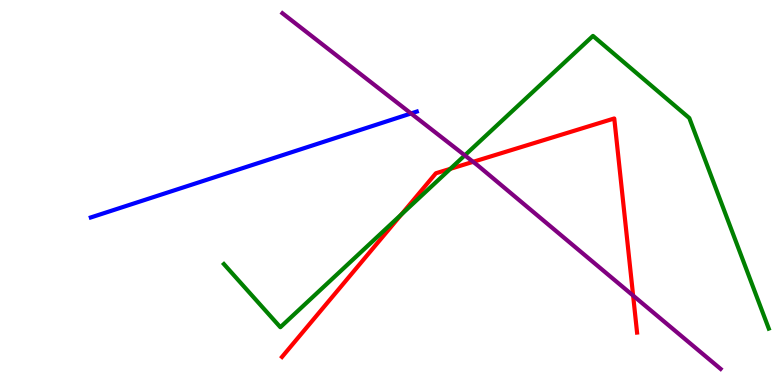[{'lines': ['blue', 'red'], 'intersections': []}, {'lines': ['green', 'red'], 'intersections': [{'x': 5.18, 'y': 4.43}, {'x': 5.81, 'y': 5.61}]}, {'lines': ['purple', 'red'], 'intersections': [{'x': 6.1, 'y': 5.8}, {'x': 8.17, 'y': 2.32}]}, {'lines': ['blue', 'green'], 'intersections': []}, {'lines': ['blue', 'purple'], 'intersections': [{'x': 5.3, 'y': 7.05}]}, {'lines': ['green', 'purple'], 'intersections': [{'x': 6.0, 'y': 5.96}]}]